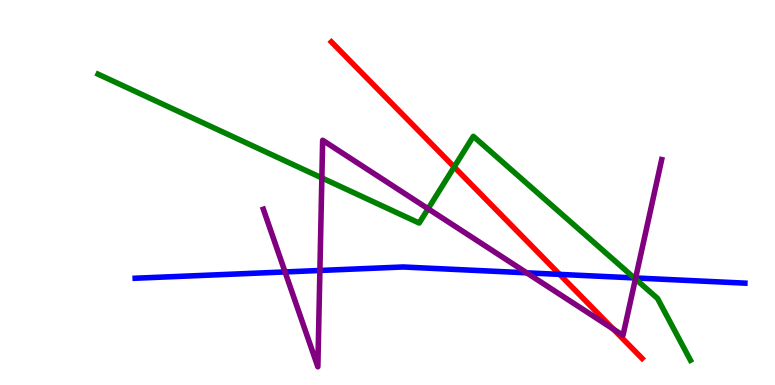[{'lines': ['blue', 'red'], 'intersections': [{'x': 7.22, 'y': 2.87}]}, {'lines': ['green', 'red'], 'intersections': [{'x': 5.86, 'y': 5.66}]}, {'lines': ['purple', 'red'], 'intersections': [{'x': 7.91, 'y': 1.45}]}, {'lines': ['blue', 'green'], 'intersections': [{'x': 8.18, 'y': 2.78}]}, {'lines': ['blue', 'purple'], 'intersections': [{'x': 3.68, 'y': 2.94}, {'x': 4.13, 'y': 2.97}, {'x': 6.8, 'y': 2.91}, {'x': 8.2, 'y': 2.78}]}, {'lines': ['green', 'purple'], 'intersections': [{'x': 4.15, 'y': 5.38}, {'x': 5.52, 'y': 4.58}, {'x': 8.2, 'y': 2.75}]}]